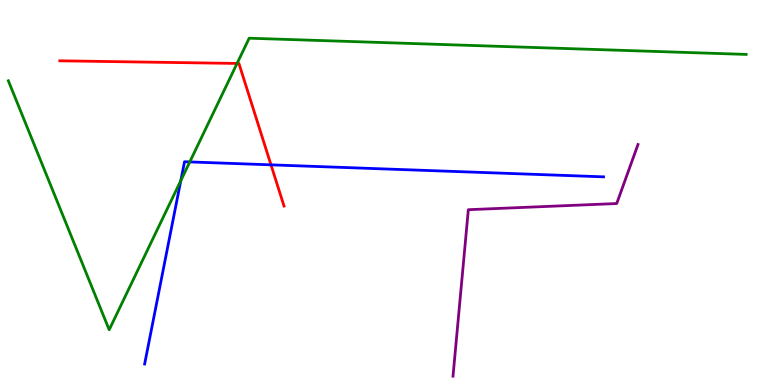[{'lines': ['blue', 'red'], 'intersections': [{'x': 3.5, 'y': 5.72}]}, {'lines': ['green', 'red'], 'intersections': [{'x': 3.06, 'y': 8.35}]}, {'lines': ['purple', 'red'], 'intersections': []}, {'lines': ['blue', 'green'], 'intersections': [{'x': 2.33, 'y': 5.31}, {'x': 2.45, 'y': 5.79}]}, {'lines': ['blue', 'purple'], 'intersections': []}, {'lines': ['green', 'purple'], 'intersections': []}]